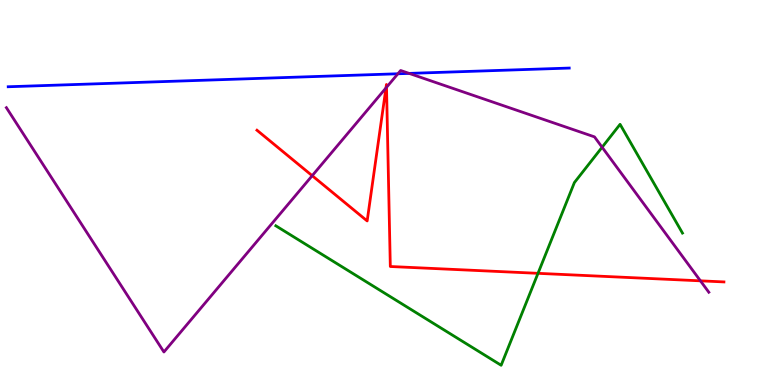[{'lines': ['blue', 'red'], 'intersections': []}, {'lines': ['green', 'red'], 'intersections': [{'x': 6.94, 'y': 2.9}]}, {'lines': ['purple', 'red'], 'intersections': [{'x': 4.03, 'y': 5.44}, {'x': 4.98, 'y': 7.72}, {'x': 4.99, 'y': 7.73}, {'x': 9.04, 'y': 2.71}]}, {'lines': ['blue', 'green'], 'intersections': []}, {'lines': ['blue', 'purple'], 'intersections': [{'x': 5.13, 'y': 8.08}, {'x': 5.28, 'y': 8.09}]}, {'lines': ['green', 'purple'], 'intersections': [{'x': 7.77, 'y': 6.18}]}]